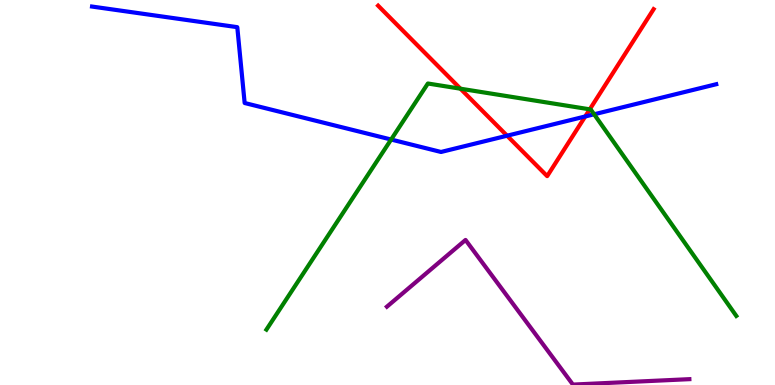[{'lines': ['blue', 'red'], 'intersections': [{'x': 6.54, 'y': 6.47}, {'x': 7.55, 'y': 6.97}]}, {'lines': ['green', 'red'], 'intersections': [{'x': 5.94, 'y': 7.7}, {'x': 7.61, 'y': 7.16}]}, {'lines': ['purple', 'red'], 'intersections': []}, {'lines': ['blue', 'green'], 'intersections': [{'x': 5.05, 'y': 6.38}, {'x': 7.67, 'y': 7.03}]}, {'lines': ['blue', 'purple'], 'intersections': []}, {'lines': ['green', 'purple'], 'intersections': []}]